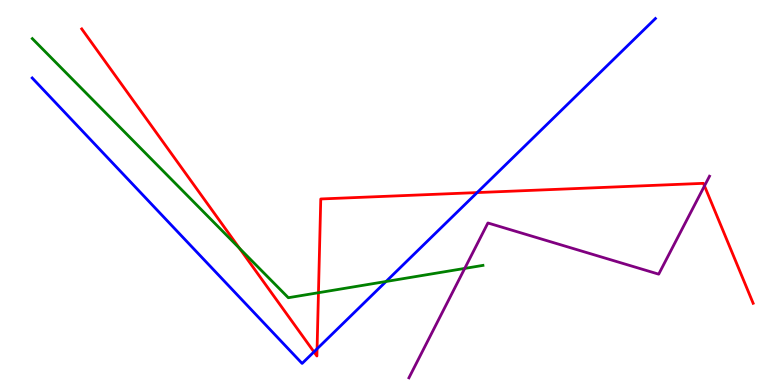[{'lines': ['blue', 'red'], 'intersections': [{'x': 4.05, 'y': 0.86}, {'x': 4.09, 'y': 0.939}, {'x': 6.16, 'y': 5.0}]}, {'lines': ['green', 'red'], 'intersections': [{'x': 3.09, 'y': 3.55}, {'x': 4.11, 'y': 2.4}]}, {'lines': ['purple', 'red'], 'intersections': [{'x': 9.09, 'y': 5.17}]}, {'lines': ['blue', 'green'], 'intersections': [{'x': 4.98, 'y': 2.69}]}, {'lines': ['blue', 'purple'], 'intersections': []}, {'lines': ['green', 'purple'], 'intersections': [{'x': 6.0, 'y': 3.03}]}]